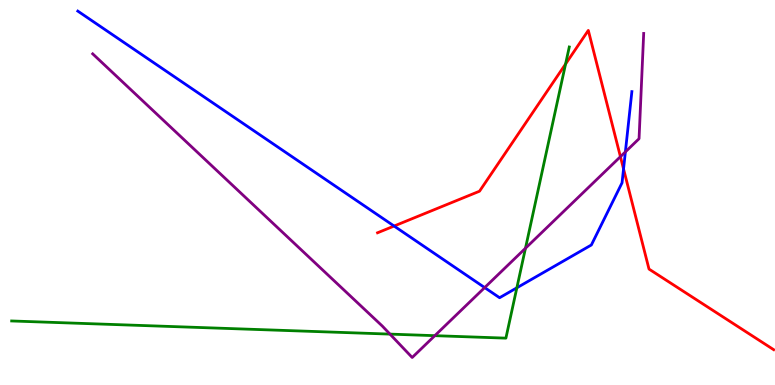[{'lines': ['blue', 'red'], 'intersections': [{'x': 5.09, 'y': 4.13}, {'x': 8.05, 'y': 5.61}]}, {'lines': ['green', 'red'], 'intersections': [{'x': 7.3, 'y': 8.34}]}, {'lines': ['purple', 'red'], 'intersections': [{'x': 8.01, 'y': 5.93}]}, {'lines': ['blue', 'green'], 'intersections': [{'x': 6.67, 'y': 2.52}]}, {'lines': ['blue', 'purple'], 'intersections': [{'x': 6.25, 'y': 2.53}, {'x': 8.07, 'y': 6.05}]}, {'lines': ['green', 'purple'], 'intersections': [{'x': 5.03, 'y': 1.32}, {'x': 5.61, 'y': 1.28}, {'x': 6.78, 'y': 3.55}]}]